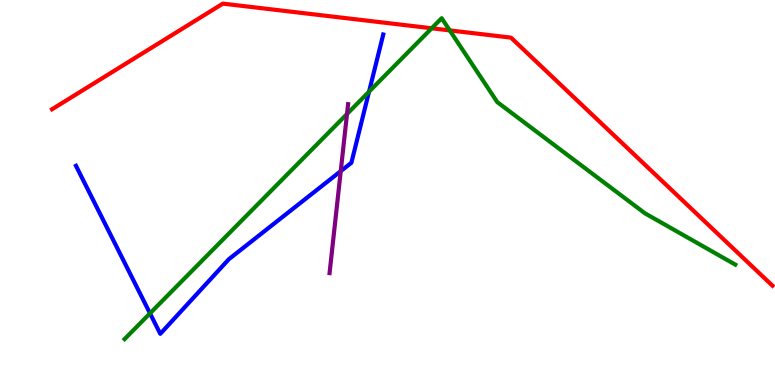[{'lines': ['blue', 'red'], 'intersections': []}, {'lines': ['green', 'red'], 'intersections': [{'x': 5.57, 'y': 9.27}, {'x': 5.8, 'y': 9.21}]}, {'lines': ['purple', 'red'], 'intersections': []}, {'lines': ['blue', 'green'], 'intersections': [{'x': 1.94, 'y': 1.86}, {'x': 4.76, 'y': 7.62}]}, {'lines': ['blue', 'purple'], 'intersections': [{'x': 4.4, 'y': 5.55}]}, {'lines': ['green', 'purple'], 'intersections': [{'x': 4.48, 'y': 7.04}]}]